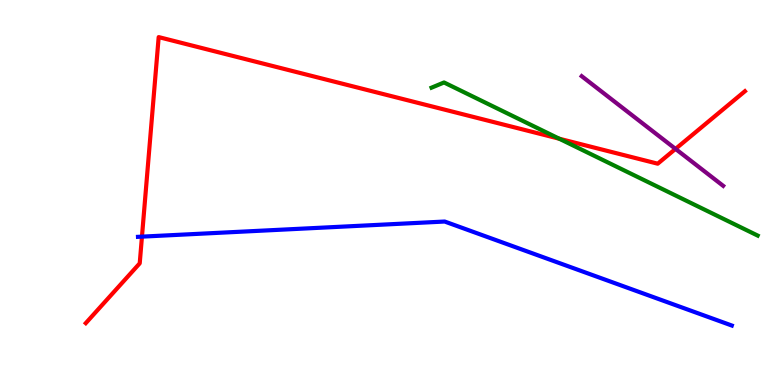[{'lines': ['blue', 'red'], 'intersections': [{'x': 1.83, 'y': 3.85}]}, {'lines': ['green', 'red'], 'intersections': [{'x': 7.22, 'y': 6.4}]}, {'lines': ['purple', 'red'], 'intersections': [{'x': 8.72, 'y': 6.13}]}, {'lines': ['blue', 'green'], 'intersections': []}, {'lines': ['blue', 'purple'], 'intersections': []}, {'lines': ['green', 'purple'], 'intersections': []}]